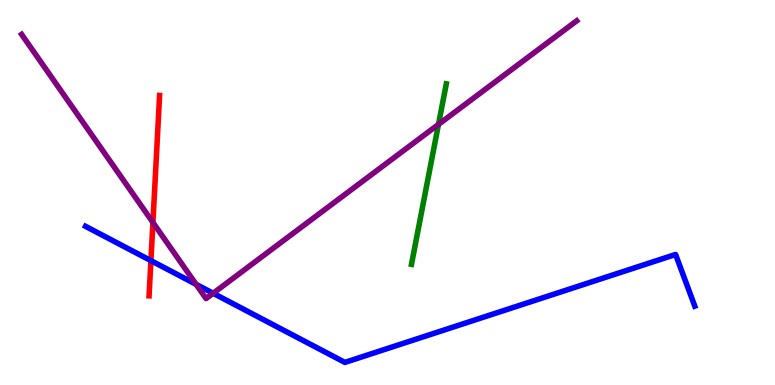[{'lines': ['blue', 'red'], 'intersections': [{'x': 1.95, 'y': 3.23}]}, {'lines': ['green', 'red'], 'intersections': []}, {'lines': ['purple', 'red'], 'intersections': [{'x': 1.97, 'y': 4.22}]}, {'lines': ['blue', 'green'], 'intersections': []}, {'lines': ['blue', 'purple'], 'intersections': [{'x': 2.53, 'y': 2.61}, {'x': 2.75, 'y': 2.38}]}, {'lines': ['green', 'purple'], 'intersections': [{'x': 5.66, 'y': 6.77}]}]